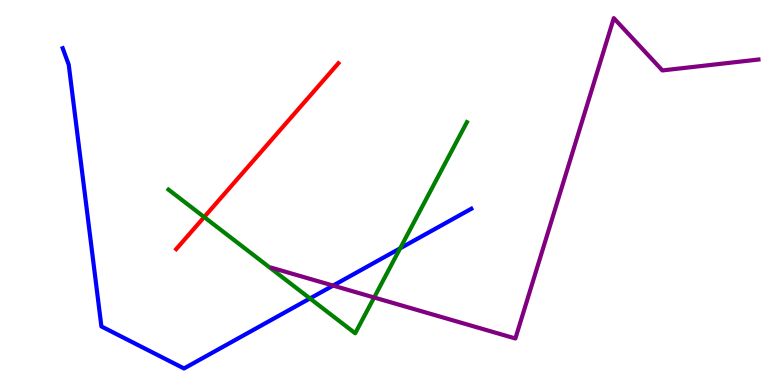[{'lines': ['blue', 'red'], 'intersections': []}, {'lines': ['green', 'red'], 'intersections': [{'x': 2.63, 'y': 4.36}]}, {'lines': ['purple', 'red'], 'intersections': []}, {'lines': ['blue', 'green'], 'intersections': [{'x': 4.0, 'y': 2.25}, {'x': 5.16, 'y': 3.55}]}, {'lines': ['blue', 'purple'], 'intersections': [{'x': 4.3, 'y': 2.58}]}, {'lines': ['green', 'purple'], 'intersections': [{'x': 4.83, 'y': 2.27}]}]